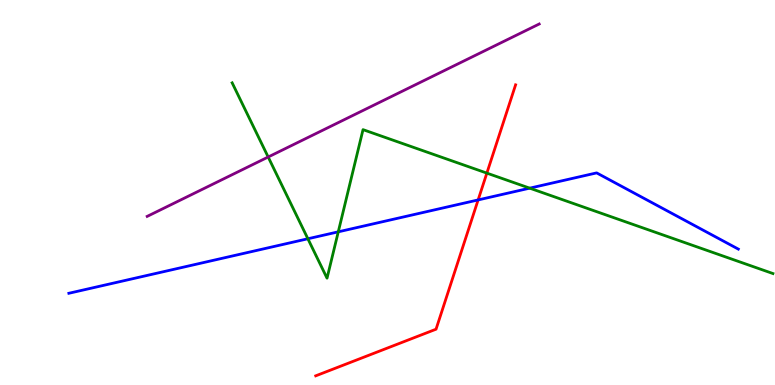[{'lines': ['blue', 'red'], 'intersections': [{'x': 6.17, 'y': 4.81}]}, {'lines': ['green', 'red'], 'intersections': [{'x': 6.28, 'y': 5.5}]}, {'lines': ['purple', 'red'], 'intersections': []}, {'lines': ['blue', 'green'], 'intersections': [{'x': 3.97, 'y': 3.8}, {'x': 4.36, 'y': 3.98}, {'x': 6.84, 'y': 5.11}]}, {'lines': ['blue', 'purple'], 'intersections': []}, {'lines': ['green', 'purple'], 'intersections': [{'x': 3.46, 'y': 5.92}]}]